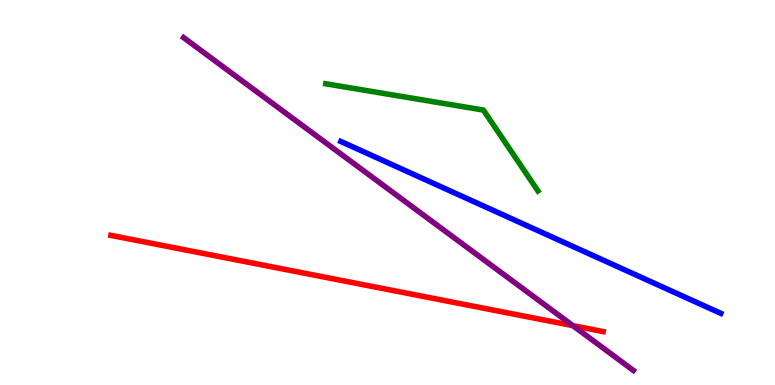[{'lines': ['blue', 'red'], 'intersections': []}, {'lines': ['green', 'red'], 'intersections': []}, {'lines': ['purple', 'red'], 'intersections': [{'x': 7.39, 'y': 1.54}]}, {'lines': ['blue', 'green'], 'intersections': []}, {'lines': ['blue', 'purple'], 'intersections': []}, {'lines': ['green', 'purple'], 'intersections': []}]